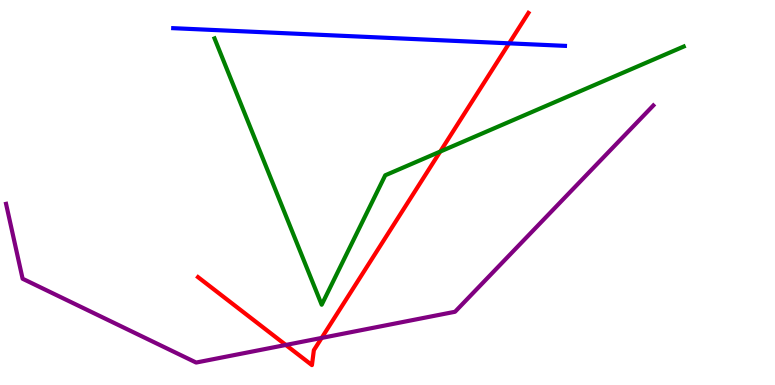[{'lines': ['blue', 'red'], 'intersections': [{'x': 6.57, 'y': 8.87}]}, {'lines': ['green', 'red'], 'intersections': [{'x': 5.68, 'y': 6.06}]}, {'lines': ['purple', 'red'], 'intersections': [{'x': 3.69, 'y': 1.04}, {'x': 4.15, 'y': 1.22}]}, {'lines': ['blue', 'green'], 'intersections': []}, {'lines': ['blue', 'purple'], 'intersections': []}, {'lines': ['green', 'purple'], 'intersections': []}]